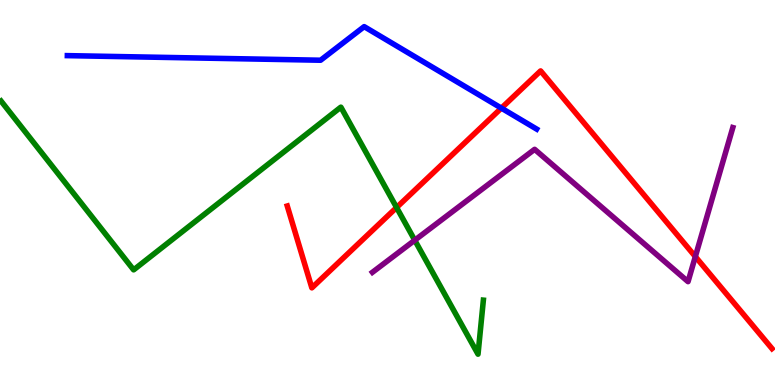[{'lines': ['blue', 'red'], 'intersections': [{'x': 6.47, 'y': 7.19}]}, {'lines': ['green', 'red'], 'intersections': [{'x': 5.12, 'y': 4.61}]}, {'lines': ['purple', 'red'], 'intersections': [{'x': 8.97, 'y': 3.34}]}, {'lines': ['blue', 'green'], 'intersections': []}, {'lines': ['blue', 'purple'], 'intersections': []}, {'lines': ['green', 'purple'], 'intersections': [{'x': 5.35, 'y': 3.76}]}]